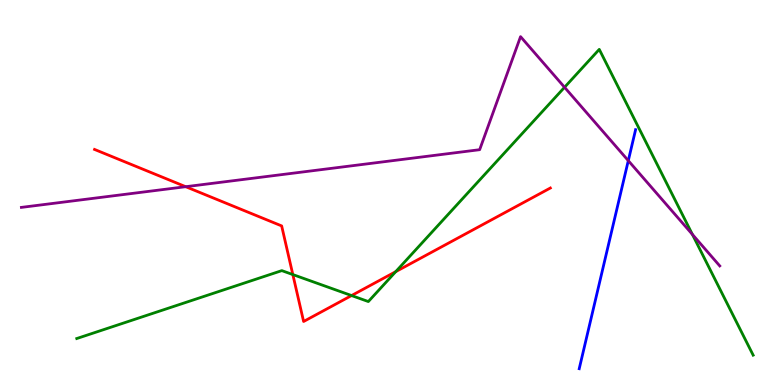[{'lines': ['blue', 'red'], 'intersections': []}, {'lines': ['green', 'red'], 'intersections': [{'x': 3.78, 'y': 2.87}, {'x': 4.54, 'y': 2.32}, {'x': 5.11, 'y': 2.94}]}, {'lines': ['purple', 'red'], 'intersections': [{'x': 2.4, 'y': 5.15}]}, {'lines': ['blue', 'green'], 'intersections': []}, {'lines': ['blue', 'purple'], 'intersections': [{'x': 8.11, 'y': 5.83}]}, {'lines': ['green', 'purple'], 'intersections': [{'x': 7.28, 'y': 7.73}, {'x': 8.93, 'y': 3.91}]}]